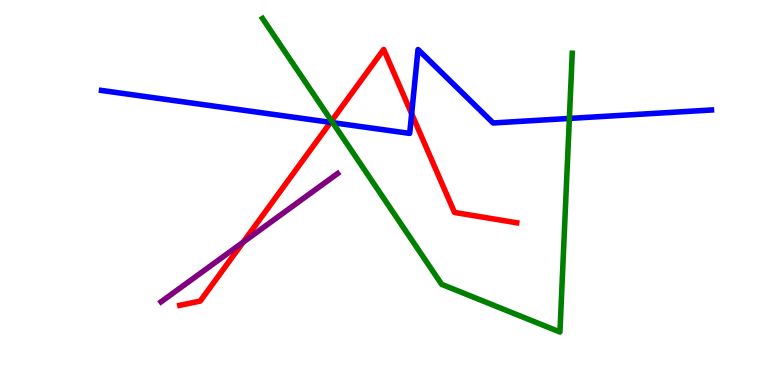[{'lines': ['blue', 'red'], 'intersections': [{'x': 4.26, 'y': 6.82}, {'x': 5.31, 'y': 7.04}]}, {'lines': ['green', 'red'], 'intersections': [{'x': 4.28, 'y': 6.86}]}, {'lines': ['purple', 'red'], 'intersections': [{'x': 3.14, 'y': 3.71}]}, {'lines': ['blue', 'green'], 'intersections': [{'x': 4.29, 'y': 6.81}, {'x': 7.35, 'y': 6.92}]}, {'lines': ['blue', 'purple'], 'intersections': []}, {'lines': ['green', 'purple'], 'intersections': []}]